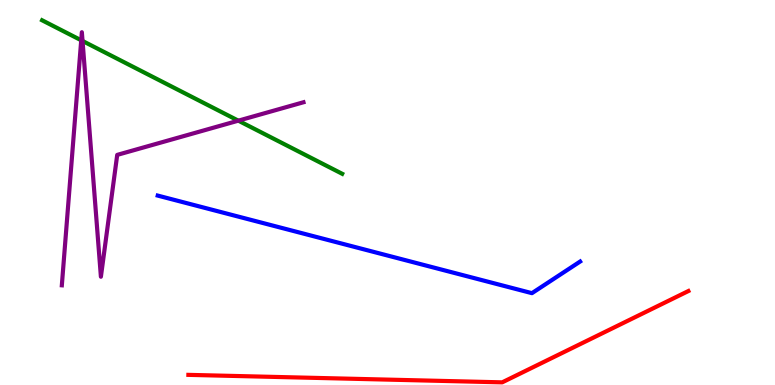[{'lines': ['blue', 'red'], 'intersections': []}, {'lines': ['green', 'red'], 'intersections': []}, {'lines': ['purple', 'red'], 'intersections': []}, {'lines': ['blue', 'green'], 'intersections': []}, {'lines': ['blue', 'purple'], 'intersections': []}, {'lines': ['green', 'purple'], 'intersections': [{'x': 1.05, 'y': 8.95}, {'x': 1.07, 'y': 8.94}, {'x': 3.08, 'y': 6.87}]}]